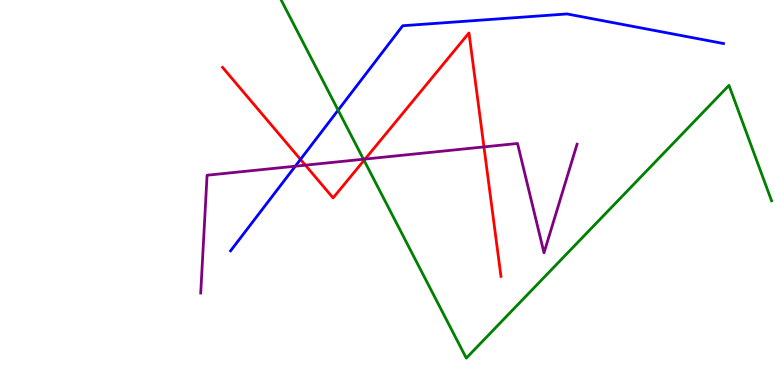[{'lines': ['blue', 'red'], 'intersections': [{'x': 3.88, 'y': 5.86}]}, {'lines': ['green', 'red'], 'intersections': [{'x': 4.7, 'y': 5.84}]}, {'lines': ['purple', 'red'], 'intersections': [{'x': 3.94, 'y': 5.71}, {'x': 4.71, 'y': 5.87}, {'x': 6.24, 'y': 6.18}]}, {'lines': ['blue', 'green'], 'intersections': [{'x': 4.36, 'y': 7.14}]}, {'lines': ['blue', 'purple'], 'intersections': [{'x': 3.81, 'y': 5.68}]}, {'lines': ['green', 'purple'], 'intersections': [{'x': 4.69, 'y': 5.86}]}]